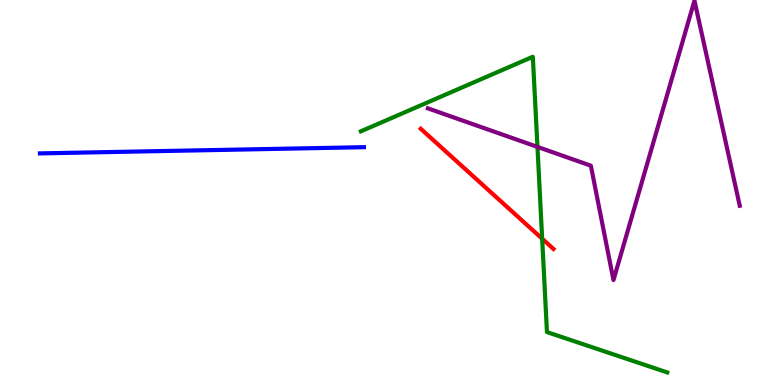[{'lines': ['blue', 'red'], 'intersections': []}, {'lines': ['green', 'red'], 'intersections': [{'x': 7.0, 'y': 3.8}]}, {'lines': ['purple', 'red'], 'intersections': []}, {'lines': ['blue', 'green'], 'intersections': []}, {'lines': ['blue', 'purple'], 'intersections': []}, {'lines': ['green', 'purple'], 'intersections': [{'x': 6.93, 'y': 6.18}]}]